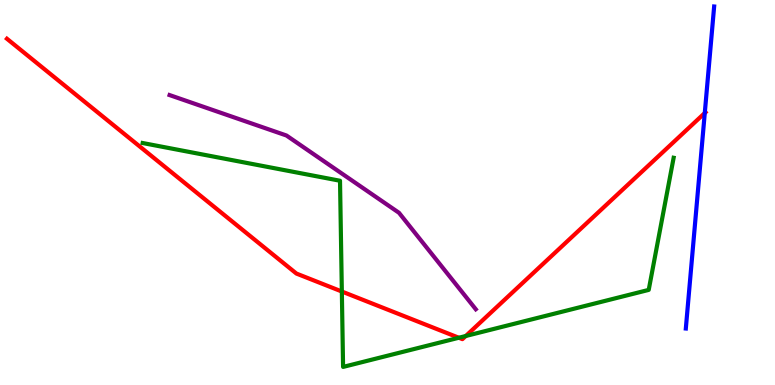[{'lines': ['blue', 'red'], 'intersections': [{'x': 9.09, 'y': 7.06}]}, {'lines': ['green', 'red'], 'intersections': [{'x': 4.41, 'y': 2.43}, {'x': 5.92, 'y': 1.23}, {'x': 6.01, 'y': 1.27}]}, {'lines': ['purple', 'red'], 'intersections': []}, {'lines': ['blue', 'green'], 'intersections': []}, {'lines': ['blue', 'purple'], 'intersections': []}, {'lines': ['green', 'purple'], 'intersections': []}]